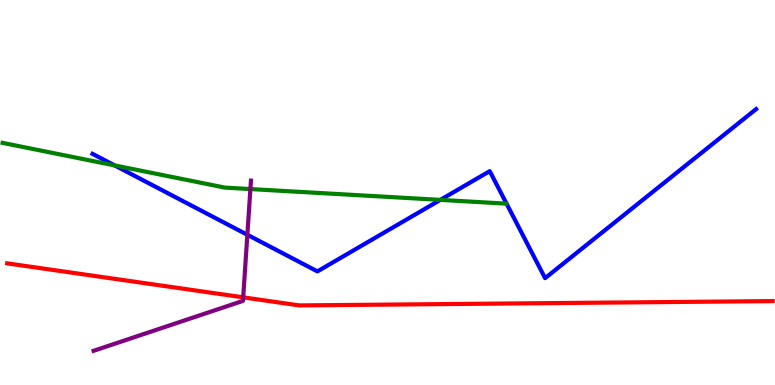[{'lines': ['blue', 'red'], 'intersections': []}, {'lines': ['green', 'red'], 'intersections': []}, {'lines': ['purple', 'red'], 'intersections': [{'x': 3.14, 'y': 2.28}]}, {'lines': ['blue', 'green'], 'intersections': [{'x': 1.48, 'y': 5.7}, {'x': 5.68, 'y': 4.81}]}, {'lines': ['blue', 'purple'], 'intersections': [{'x': 3.19, 'y': 3.9}]}, {'lines': ['green', 'purple'], 'intersections': [{'x': 3.23, 'y': 5.09}]}]